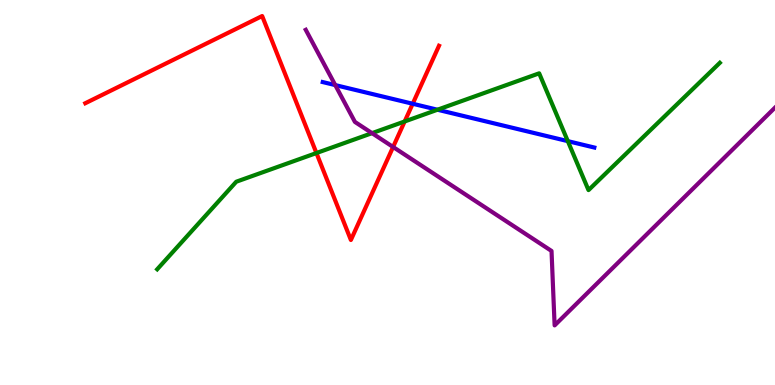[{'lines': ['blue', 'red'], 'intersections': [{'x': 5.33, 'y': 7.31}]}, {'lines': ['green', 'red'], 'intersections': [{'x': 4.08, 'y': 6.03}, {'x': 5.22, 'y': 6.85}]}, {'lines': ['purple', 'red'], 'intersections': [{'x': 5.07, 'y': 6.18}]}, {'lines': ['blue', 'green'], 'intersections': [{'x': 5.64, 'y': 7.15}, {'x': 7.33, 'y': 6.33}]}, {'lines': ['blue', 'purple'], 'intersections': [{'x': 4.33, 'y': 7.79}]}, {'lines': ['green', 'purple'], 'intersections': [{'x': 4.8, 'y': 6.54}]}]